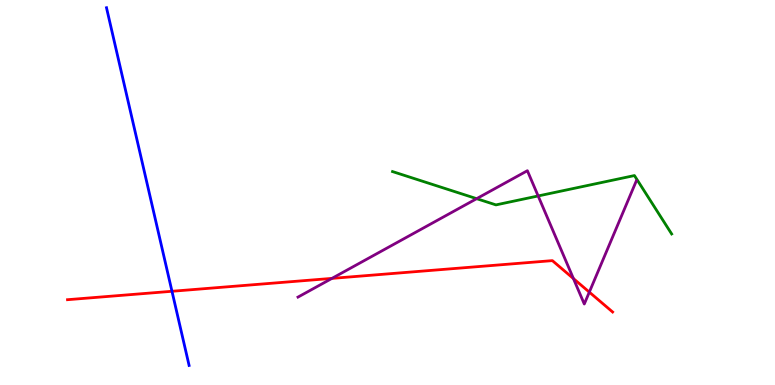[{'lines': ['blue', 'red'], 'intersections': [{'x': 2.22, 'y': 2.43}]}, {'lines': ['green', 'red'], 'intersections': []}, {'lines': ['purple', 'red'], 'intersections': [{'x': 4.28, 'y': 2.77}, {'x': 7.4, 'y': 2.76}, {'x': 7.6, 'y': 2.41}]}, {'lines': ['blue', 'green'], 'intersections': []}, {'lines': ['blue', 'purple'], 'intersections': []}, {'lines': ['green', 'purple'], 'intersections': [{'x': 6.15, 'y': 4.84}, {'x': 6.94, 'y': 4.91}]}]